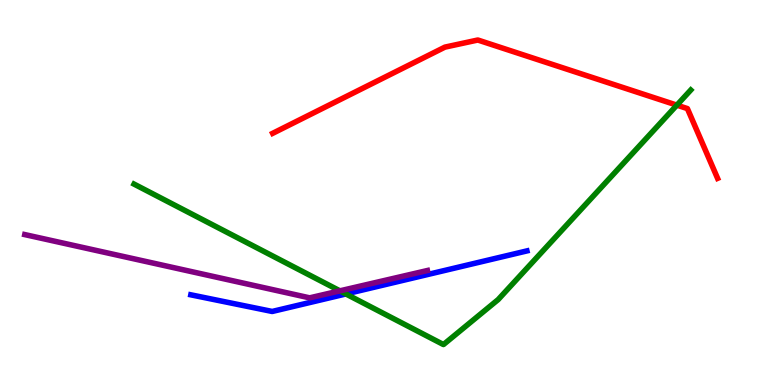[{'lines': ['blue', 'red'], 'intersections': []}, {'lines': ['green', 'red'], 'intersections': [{'x': 8.73, 'y': 7.27}]}, {'lines': ['purple', 'red'], 'intersections': []}, {'lines': ['blue', 'green'], 'intersections': [{'x': 4.46, 'y': 2.36}]}, {'lines': ['blue', 'purple'], 'intersections': []}, {'lines': ['green', 'purple'], 'intersections': [{'x': 4.39, 'y': 2.45}]}]